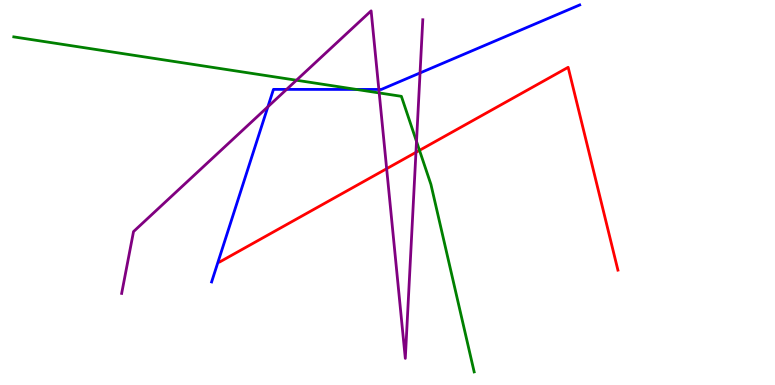[{'lines': ['blue', 'red'], 'intersections': []}, {'lines': ['green', 'red'], 'intersections': [{'x': 5.41, 'y': 6.09}]}, {'lines': ['purple', 'red'], 'intersections': [{'x': 4.99, 'y': 5.62}, {'x': 5.37, 'y': 6.04}]}, {'lines': ['blue', 'green'], 'intersections': [{'x': 4.6, 'y': 7.68}]}, {'lines': ['blue', 'purple'], 'intersections': [{'x': 3.46, 'y': 7.23}, {'x': 3.7, 'y': 7.68}, {'x': 4.89, 'y': 7.68}, {'x': 5.42, 'y': 8.11}]}, {'lines': ['green', 'purple'], 'intersections': [{'x': 3.83, 'y': 7.92}, {'x': 4.89, 'y': 7.59}, {'x': 5.37, 'y': 6.33}]}]